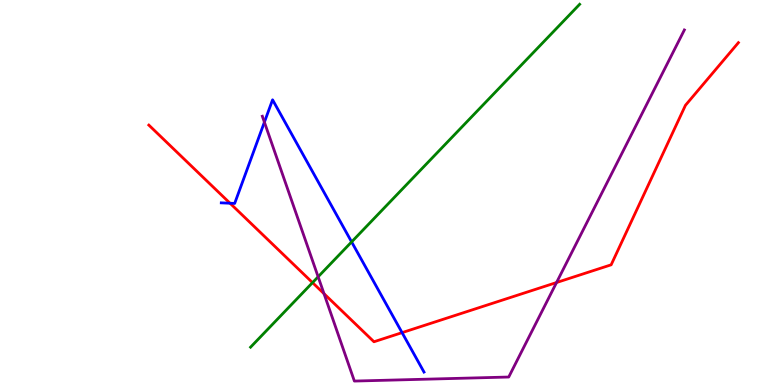[{'lines': ['blue', 'red'], 'intersections': [{'x': 2.97, 'y': 4.72}, {'x': 5.19, 'y': 1.36}]}, {'lines': ['green', 'red'], 'intersections': [{'x': 4.03, 'y': 2.66}]}, {'lines': ['purple', 'red'], 'intersections': [{'x': 4.18, 'y': 2.37}, {'x': 7.18, 'y': 2.66}]}, {'lines': ['blue', 'green'], 'intersections': [{'x': 4.54, 'y': 3.72}]}, {'lines': ['blue', 'purple'], 'intersections': [{'x': 3.41, 'y': 6.83}]}, {'lines': ['green', 'purple'], 'intersections': [{'x': 4.1, 'y': 2.81}]}]